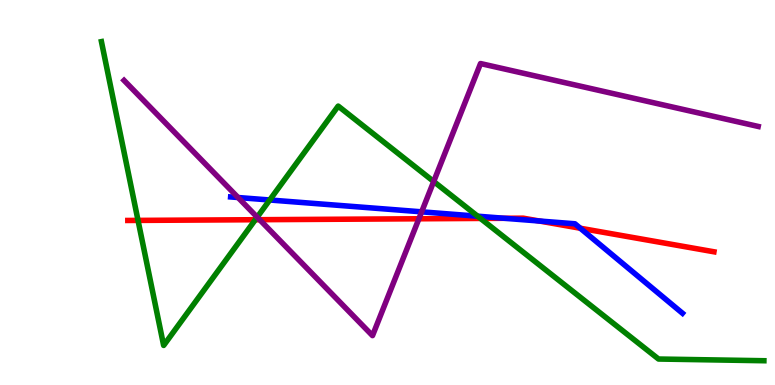[{'lines': ['blue', 'red'], 'intersections': [{'x': 6.51, 'y': 4.33}, {'x': 6.96, 'y': 4.26}, {'x': 7.49, 'y': 4.07}]}, {'lines': ['green', 'red'], 'intersections': [{'x': 1.78, 'y': 4.28}, {'x': 3.29, 'y': 4.29}, {'x': 6.2, 'y': 4.33}]}, {'lines': ['purple', 'red'], 'intersections': [{'x': 3.35, 'y': 4.29}, {'x': 5.41, 'y': 4.32}]}, {'lines': ['blue', 'green'], 'intersections': [{'x': 3.48, 'y': 4.81}, {'x': 6.16, 'y': 4.38}]}, {'lines': ['blue', 'purple'], 'intersections': [{'x': 3.07, 'y': 4.87}, {'x': 5.44, 'y': 4.5}]}, {'lines': ['green', 'purple'], 'intersections': [{'x': 3.32, 'y': 4.36}, {'x': 5.6, 'y': 5.29}]}]